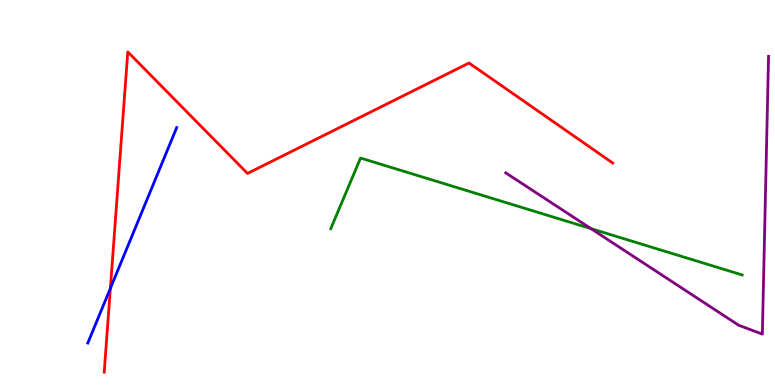[{'lines': ['blue', 'red'], 'intersections': [{'x': 1.42, 'y': 2.51}]}, {'lines': ['green', 'red'], 'intersections': []}, {'lines': ['purple', 'red'], 'intersections': []}, {'lines': ['blue', 'green'], 'intersections': []}, {'lines': ['blue', 'purple'], 'intersections': []}, {'lines': ['green', 'purple'], 'intersections': [{'x': 7.63, 'y': 4.06}]}]